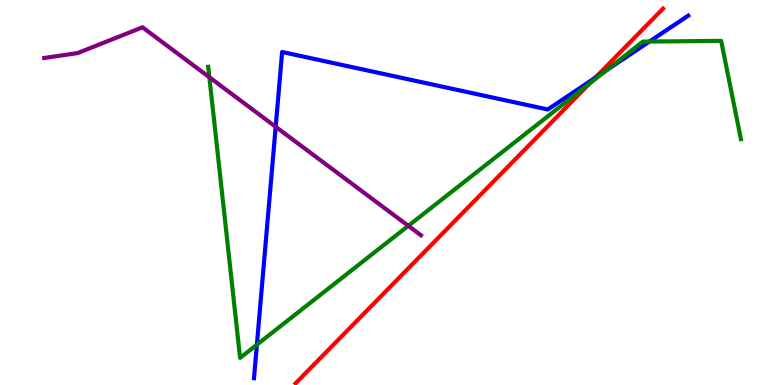[{'lines': ['blue', 'red'], 'intersections': [{'x': 7.68, 'y': 7.98}]}, {'lines': ['green', 'red'], 'intersections': [{'x': 7.61, 'y': 7.83}]}, {'lines': ['purple', 'red'], 'intersections': []}, {'lines': ['blue', 'green'], 'intersections': [{'x': 3.31, 'y': 1.05}, {'x': 7.82, 'y': 8.17}, {'x': 8.38, 'y': 8.92}]}, {'lines': ['blue', 'purple'], 'intersections': [{'x': 3.56, 'y': 6.71}]}, {'lines': ['green', 'purple'], 'intersections': [{'x': 2.7, 'y': 7.99}, {'x': 5.27, 'y': 4.13}]}]